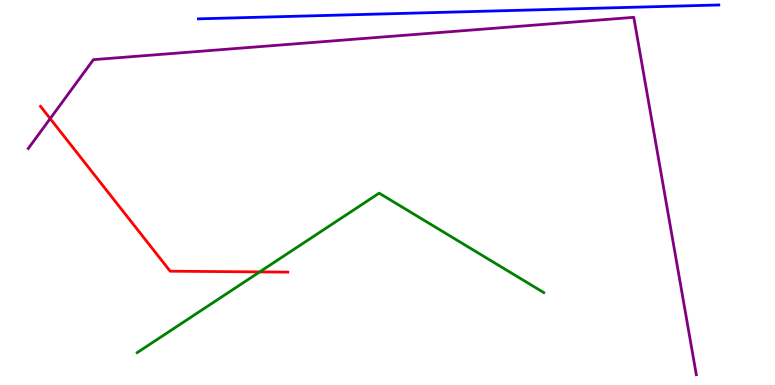[{'lines': ['blue', 'red'], 'intersections': []}, {'lines': ['green', 'red'], 'intersections': [{'x': 3.35, 'y': 2.94}]}, {'lines': ['purple', 'red'], 'intersections': [{'x': 0.648, 'y': 6.92}]}, {'lines': ['blue', 'green'], 'intersections': []}, {'lines': ['blue', 'purple'], 'intersections': []}, {'lines': ['green', 'purple'], 'intersections': []}]